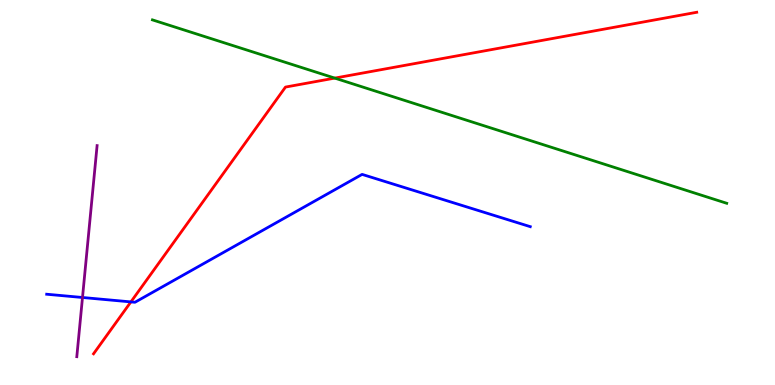[{'lines': ['blue', 'red'], 'intersections': [{'x': 1.69, 'y': 2.16}]}, {'lines': ['green', 'red'], 'intersections': [{'x': 4.32, 'y': 7.97}]}, {'lines': ['purple', 'red'], 'intersections': []}, {'lines': ['blue', 'green'], 'intersections': []}, {'lines': ['blue', 'purple'], 'intersections': [{'x': 1.06, 'y': 2.27}]}, {'lines': ['green', 'purple'], 'intersections': []}]